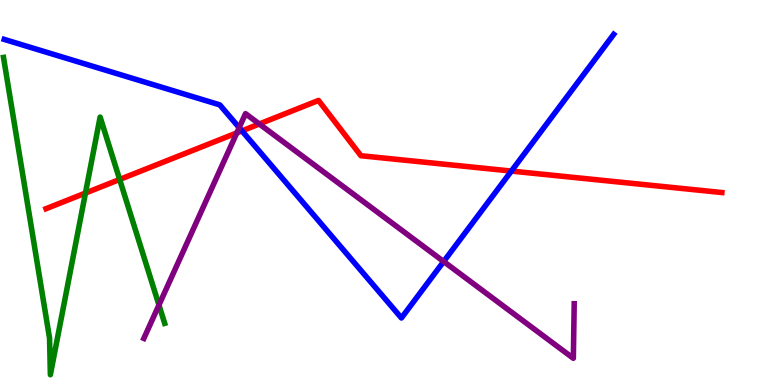[{'lines': ['blue', 'red'], 'intersections': [{'x': 3.12, 'y': 6.6}, {'x': 6.6, 'y': 5.56}]}, {'lines': ['green', 'red'], 'intersections': [{'x': 1.1, 'y': 4.99}, {'x': 1.54, 'y': 5.34}]}, {'lines': ['purple', 'red'], 'intersections': [{'x': 3.06, 'y': 6.55}, {'x': 3.35, 'y': 6.78}]}, {'lines': ['blue', 'green'], 'intersections': []}, {'lines': ['blue', 'purple'], 'intersections': [{'x': 3.09, 'y': 6.68}, {'x': 5.72, 'y': 3.21}]}, {'lines': ['green', 'purple'], 'intersections': [{'x': 2.05, 'y': 2.08}]}]